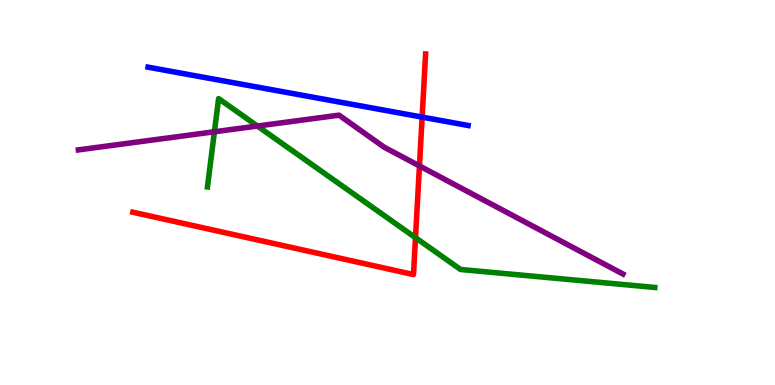[{'lines': ['blue', 'red'], 'intersections': [{'x': 5.45, 'y': 6.96}]}, {'lines': ['green', 'red'], 'intersections': [{'x': 5.36, 'y': 3.83}]}, {'lines': ['purple', 'red'], 'intersections': [{'x': 5.41, 'y': 5.69}]}, {'lines': ['blue', 'green'], 'intersections': []}, {'lines': ['blue', 'purple'], 'intersections': []}, {'lines': ['green', 'purple'], 'intersections': [{'x': 2.77, 'y': 6.58}, {'x': 3.32, 'y': 6.73}]}]